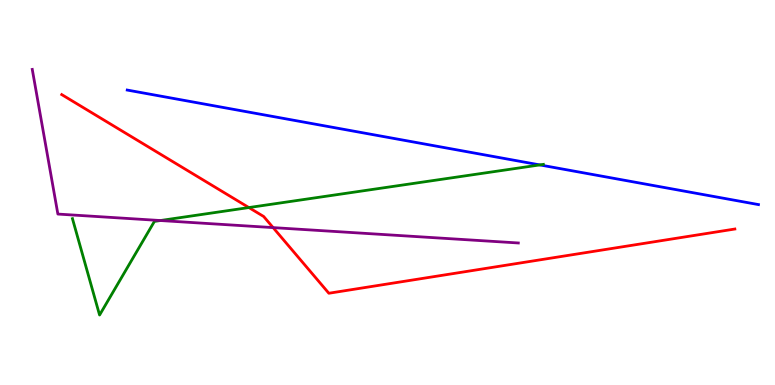[{'lines': ['blue', 'red'], 'intersections': []}, {'lines': ['green', 'red'], 'intersections': [{'x': 3.21, 'y': 4.61}]}, {'lines': ['purple', 'red'], 'intersections': [{'x': 3.52, 'y': 4.09}]}, {'lines': ['blue', 'green'], 'intersections': [{'x': 6.97, 'y': 5.72}]}, {'lines': ['blue', 'purple'], 'intersections': []}, {'lines': ['green', 'purple'], 'intersections': [{'x': 2.07, 'y': 4.27}]}]